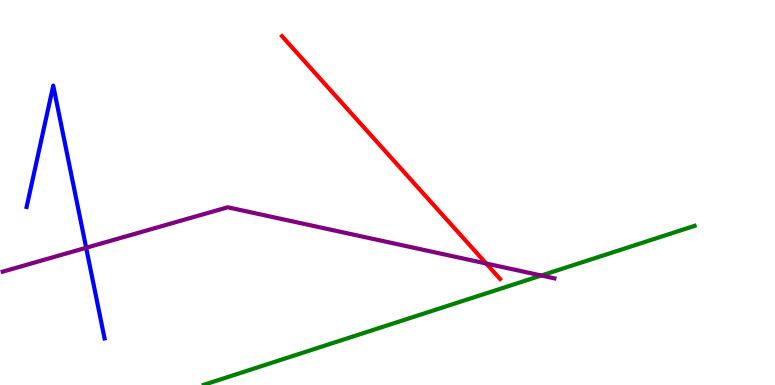[{'lines': ['blue', 'red'], 'intersections': []}, {'lines': ['green', 'red'], 'intersections': []}, {'lines': ['purple', 'red'], 'intersections': [{'x': 6.27, 'y': 3.16}]}, {'lines': ['blue', 'green'], 'intersections': []}, {'lines': ['blue', 'purple'], 'intersections': [{'x': 1.11, 'y': 3.56}]}, {'lines': ['green', 'purple'], 'intersections': [{'x': 6.98, 'y': 2.84}]}]